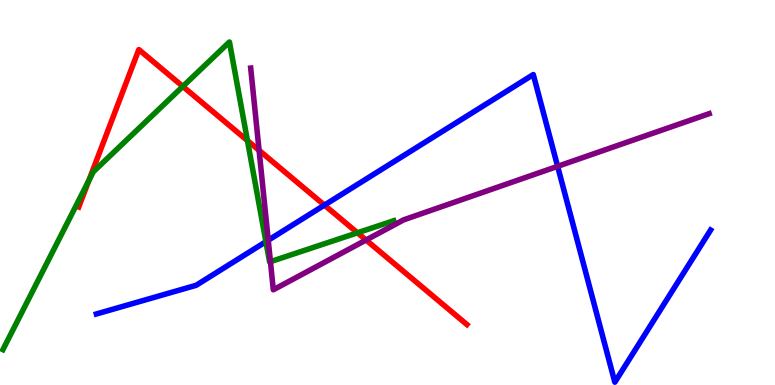[{'lines': ['blue', 'red'], 'intersections': [{'x': 4.19, 'y': 4.67}]}, {'lines': ['green', 'red'], 'intersections': [{'x': 1.15, 'y': 5.31}, {'x': 2.36, 'y': 7.75}, {'x': 3.19, 'y': 6.35}, {'x': 4.61, 'y': 3.95}]}, {'lines': ['purple', 'red'], 'intersections': [{'x': 3.34, 'y': 6.09}, {'x': 4.72, 'y': 3.77}]}, {'lines': ['blue', 'green'], 'intersections': [{'x': 3.43, 'y': 3.72}]}, {'lines': ['blue', 'purple'], 'intersections': [{'x': 3.46, 'y': 3.76}, {'x': 7.2, 'y': 5.68}]}, {'lines': ['green', 'purple'], 'intersections': [{'x': 3.49, 'y': 3.2}]}]